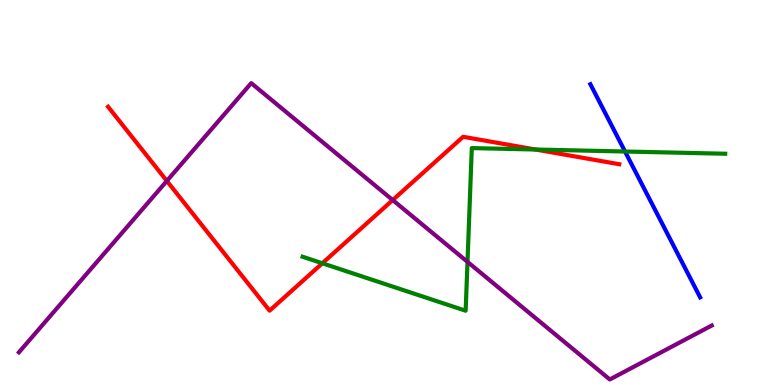[{'lines': ['blue', 'red'], 'intersections': []}, {'lines': ['green', 'red'], 'intersections': [{'x': 4.16, 'y': 3.16}, {'x': 6.91, 'y': 6.12}]}, {'lines': ['purple', 'red'], 'intersections': [{'x': 2.15, 'y': 5.3}, {'x': 5.07, 'y': 4.8}]}, {'lines': ['blue', 'green'], 'intersections': [{'x': 8.06, 'y': 6.06}]}, {'lines': ['blue', 'purple'], 'intersections': []}, {'lines': ['green', 'purple'], 'intersections': [{'x': 6.03, 'y': 3.2}]}]